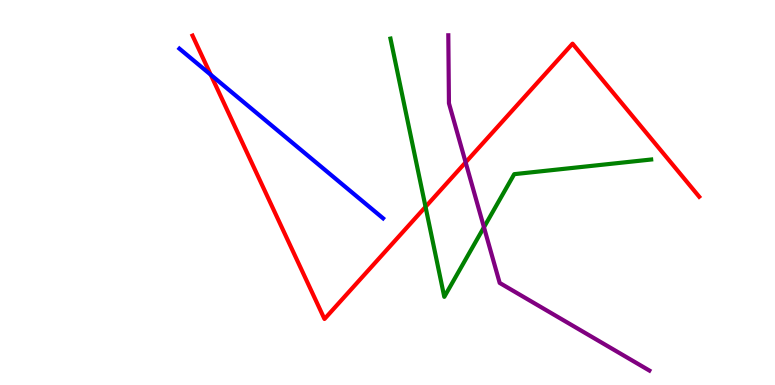[{'lines': ['blue', 'red'], 'intersections': [{'x': 2.72, 'y': 8.06}]}, {'lines': ['green', 'red'], 'intersections': [{'x': 5.49, 'y': 4.63}]}, {'lines': ['purple', 'red'], 'intersections': [{'x': 6.01, 'y': 5.78}]}, {'lines': ['blue', 'green'], 'intersections': []}, {'lines': ['blue', 'purple'], 'intersections': []}, {'lines': ['green', 'purple'], 'intersections': [{'x': 6.24, 'y': 4.1}]}]